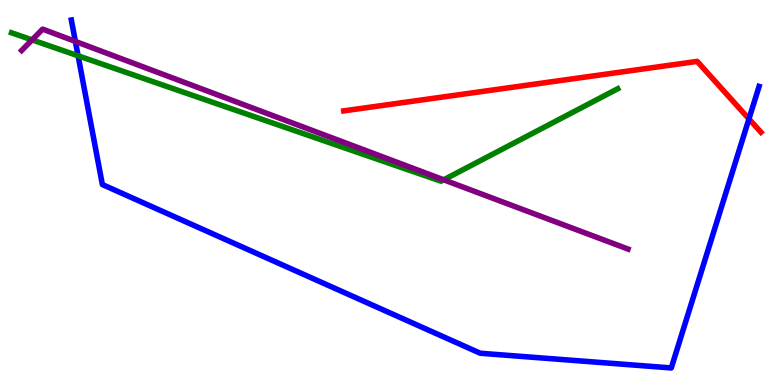[{'lines': ['blue', 'red'], 'intersections': [{'x': 9.66, 'y': 6.91}]}, {'lines': ['green', 'red'], 'intersections': []}, {'lines': ['purple', 'red'], 'intersections': []}, {'lines': ['blue', 'green'], 'intersections': [{'x': 1.01, 'y': 8.55}]}, {'lines': ['blue', 'purple'], 'intersections': [{'x': 0.973, 'y': 8.92}]}, {'lines': ['green', 'purple'], 'intersections': [{'x': 0.414, 'y': 8.96}, {'x': 5.73, 'y': 5.33}]}]